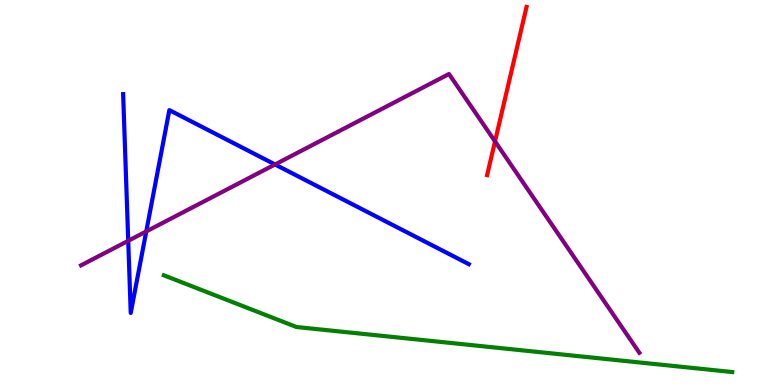[{'lines': ['blue', 'red'], 'intersections': []}, {'lines': ['green', 'red'], 'intersections': []}, {'lines': ['purple', 'red'], 'intersections': [{'x': 6.39, 'y': 6.33}]}, {'lines': ['blue', 'green'], 'intersections': []}, {'lines': ['blue', 'purple'], 'intersections': [{'x': 1.65, 'y': 3.75}, {'x': 1.89, 'y': 3.99}, {'x': 3.55, 'y': 5.73}]}, {'lines': ['green', 'purple'], 'intersections': []}]